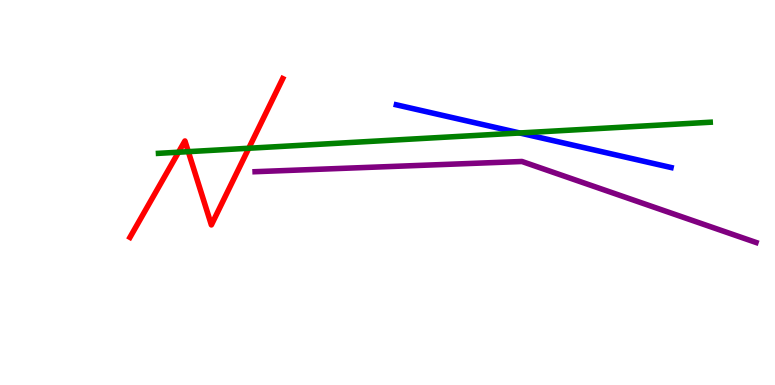[{'lines': ['blue', 'red'], 'intersections': []}, {'lines': ['green', 'red'], 'intersections': [{'x': 2.3, 'y': 6.05}, {'x': 2.43, 'y': 6.06}, {'x': 3.21, 'y': 6.15}]}, {'lines': ['purple', 'red'], 'intersections': []}, {'lines': ['blue', 'green'], 'intersections': [{'x': 6.71, 'y': 6.55}]}, {'lines': ['blue', 'purple'], 'intersections': []}, {'lines': ['green', 'purple'], 'intersections': []}]